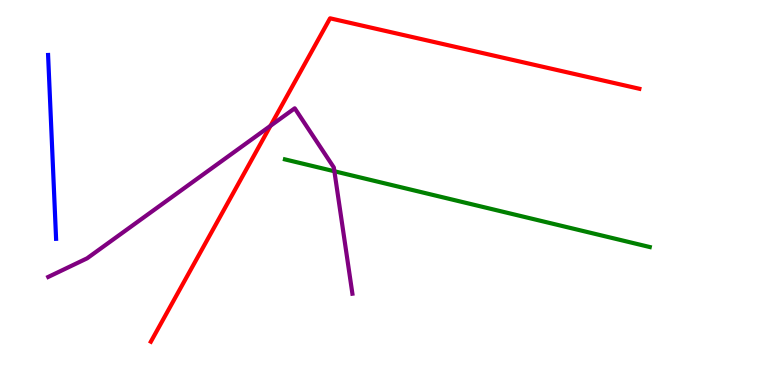[{'lines': ['blue', 'red'], 'intersections': []}, {'lines': ['green', 'red'], 'intersections': []}, {'lines': ['purple', 'red'], 'intersections': [{'x': 3.49, 'y': 6.73}]}, {'lines': ['blue', 'green'], 'intersections': []}, {'lines': ['blue', 'purple'], 'intersections': []}, {'lines': ['green', 'purple'], 'intersections': [{'x': 4.31, 'y': 5.55}]}]